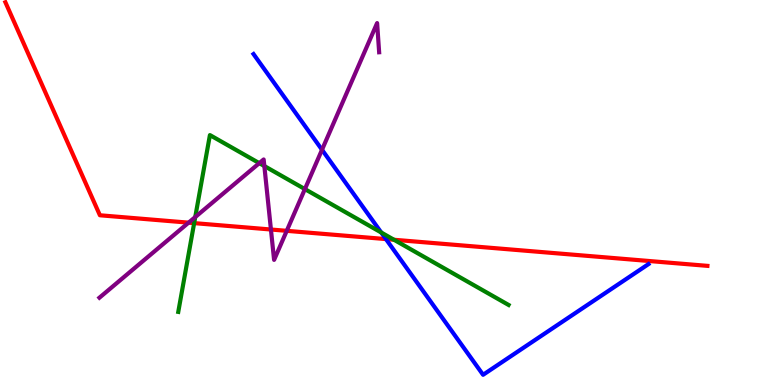[{'lines': ['blue', 'red'], 'intersections': [{'x': 4.98, 'y': 3.79}]}, {'lines': ['green', 'red'], 'intersections': [{'x': 2.51, 'y': 4.2}, {'x': 5.08, 'y': 3.77}]}, {'lines': ['purple', 'red'], 'intersections': [{'x': 2.43, 'y': 4.22}, {'x': 3.5, 'y': 4.04}, {'x': 3.7, 'y': 4.0}]}, {'lines': ['blue', 'green'], 'intersections': [{'x': 4.92, 'y': 3.96}]}, {'lines': ['blue', 'purple'], 'intersections': [{'x': 4.15, 'y': 6.11}]}, {'lines': ['green', 'purple'], 'intersections': [{'x': 2.52, 'y': 4.36}, {'x': 3.35, 'y': 5.76}, {'x': 3.41, 'y': 5.69}, {'x': 3.93, 'y': 5.09}]}]